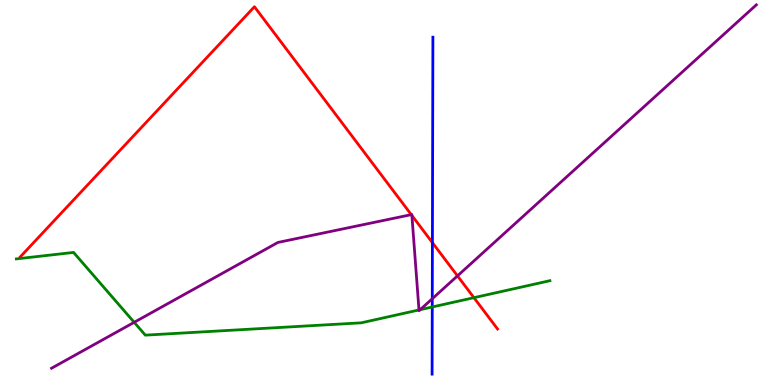[{'lines': ['blue', 'red'], 'intersections': [{'x': 5.58, 'y': 3.7}]}, {'lines': ['green', 'red'], 'intersections': [{'x': 6.12, 'y': 2.27}]}, {'lines': ['purple', 'red'], 'intersections': [{'x': 5.31, 'y': 4.42}, {'x': 5.31, 'y': 4.4}, {'x': 5.9, 'y': 2.83}]}, {'lines': ['blue', 'green'], 'intersections': [{'x': 5.58, 'y': 2.03}]}, {'lines': ['blue', 'purple'], 'intersections': [{'x': 5.58, 'y': 2.24}]}, {'lines': ['green', 'purple'], 'intersections': [{'x': 1.73, 'y': 1.63}, {'x': 5.41, 'y': 1.95}, {'x': 5.42, 'y': 1.96}]}]